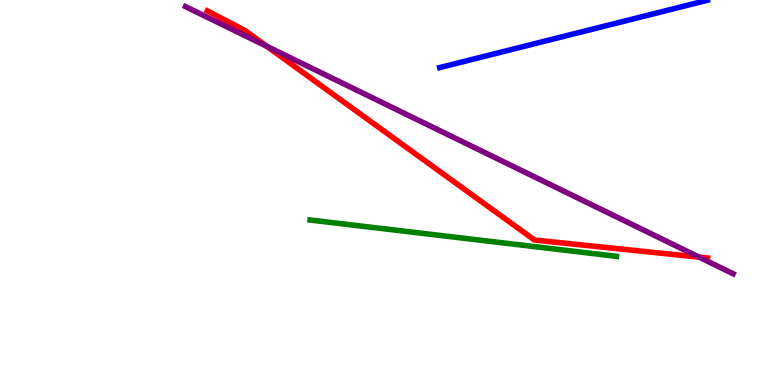[{'lines': ['blue', 'red'], 'intersections': []}, {'lines': ['green', 'red'], 'intersections': []}, {'lines': ['purple', 'red'], 'intersections': [{'x': 3.44, 'y': 8.8}, {'x': 9.02, 'y': 3.32}]}, {'lines': ['blue', 'green'], 'intersections': []}, {'lines': ['blue', 'purple'], 'intersections': []}, {'lines': ['green', 'purple'], 'intersections': []}]